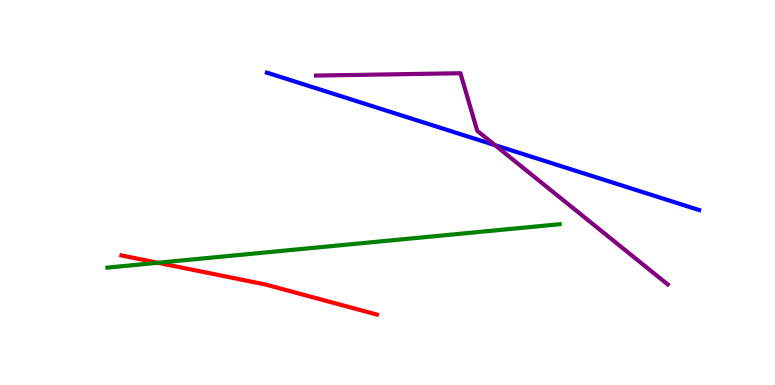[{'lines': ['blue', 'red'], 'intersections': []}, {'lines': ['green', 'red'], 'intersections': [{'x': 2.04, 'y': 3.17}]}, {'lines': ['purple', 'red'], 'intersections': []}, {'lines': ['blue', 'green'], 'intersections': []}, {'lines': ['blue', 'purple'], 'intersections': [{'x': 6.39, 'y': 6.23}]}, {'lines': ['green', 'purple'], 'intersections': []}]